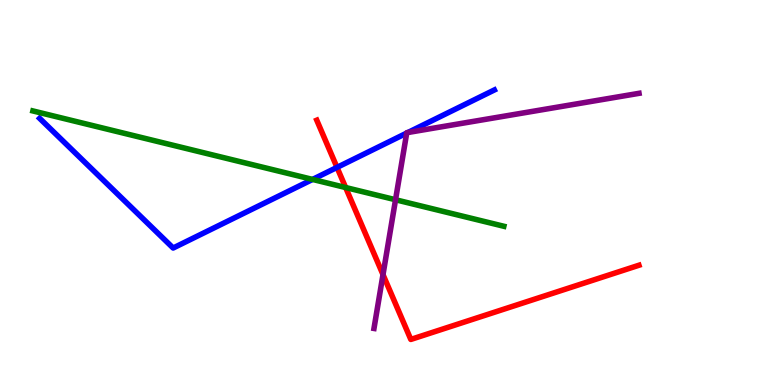[{'lines': ['blue', 'red'], 'intersections': [{'x': 4.35, 'y': 5.65}]}, {'lines': ['green', 'red'], 'intersections': [{'x': 4.46, 'y': 5.13}]}, {'lines': ['purple', 'red'], 'intersections': [{'x': 4.94, 'y': 2.87}]}, {'lines': ['blue', 'green'], 'intersections': [{'x': 4.03, 'y': 5.34}]}, {'lines': ['blue', 'purple'], 'intersections': [{'x': 5.25, 'y': 6.54}, {'x': 5.26, 'y': 6.56}]}, {'lines': ['green', 'purple'], 'intersections': [{'x': 5.1, 'y': 4.81}]}]